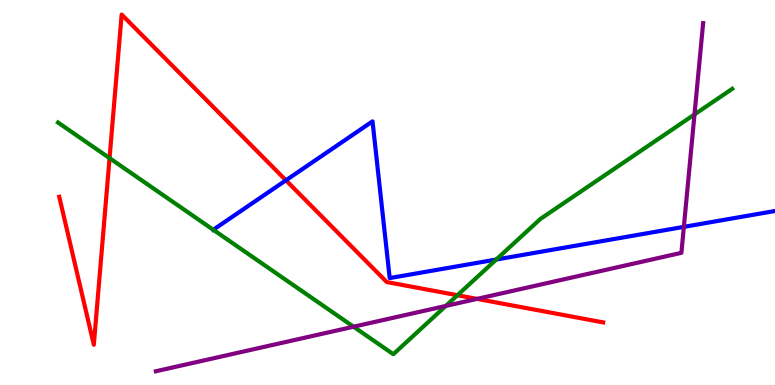[{'lines': ['blue', 'red'], 'intersections': [{'x': 3.69, 'y': 5.32}]}, {'lines': ['green', 'red'], 'intersections': [{'x': 1.41, 'y': 5.89}, {'x': 5.9, 'y': 2.33}]}, {'lines': ['purple', 'red'], 'intersections': [{'x': 6.16, 'y': 2.24}]}, {'lines': ['blue', 'green'], 'intersections': [{'x': 2.75, 'y': 4.03}, {'x': 6.4, 'y': 3.26}]}, {'lines': ['blue', 'purple'], 'intersections': [{'x': 8.82, 'y': 4.11}]}, {'lines': ['green', 'purple'], 'intersections': [{'x': 4.56, 'y': 1.51}, {'x': 5.75, 'y': 2.05}, {'x': 8.96, 'y': 7.03}]}]